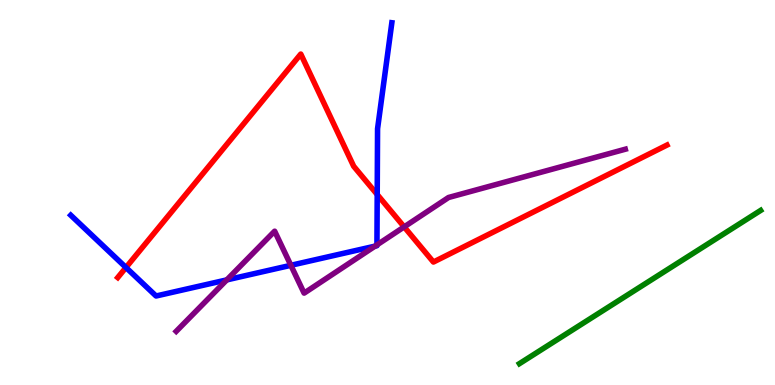[{'lines': ['blue', 'red'], 'intersections': [{'x': 1.63, 'y': 3.05}, {'x': 4.87, 'y': 4.95}]}, {'lines': ['green', 'red'], 'intersections': []}, {'lines': ['purple', 'red'], 'intersections': [{'x': 5.21, 'y': 4.11}]}, {'lines': ['blue', 'green'], 'intersections': []}, {'lines': ['blue', 'purple'], 'intersections': [{'x': 2.93, 'y': 2.73}, {'x': 3.75, 'y': 3.11}, {'x': 4.84, 'y': 3.61}, {'x': 4.86, 'y': 3.64}]}, {'lines': ['green', 'purple'], 'intersections': []}]